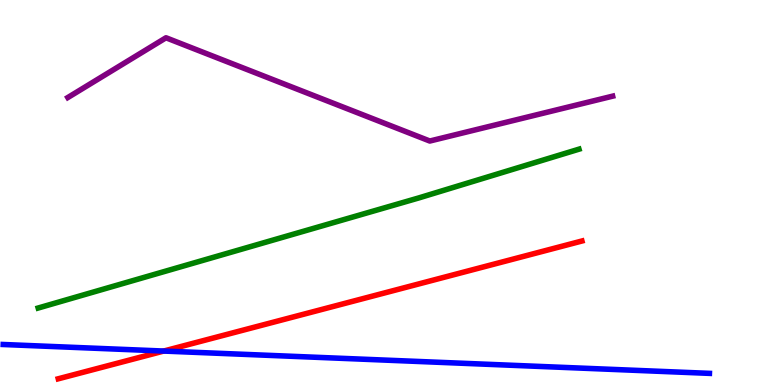[{'lines': ['blue', 'red'], 'intersections': [{'x': 2.11, 'y': 0.882}]}, {'lines': ['green', 'red'], 'intersections': []}, {'lines': ['purple', 'red'], 'intersections': []}, {'lines': ['blue', 'green'], 'intersections': []}, {'lines': ['blue', 'purple'], 'intersections': []}, {'lines': ['green', 'purple'], 'intersections': []}]